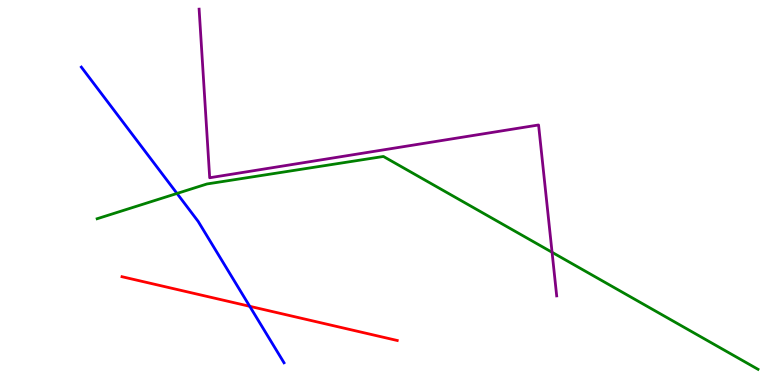[{'lines': ['blue', 'red'], 'intersections': [{'x': 3.22, 'y': 2.04}]}, {'lines': ['green', 'red'], 'intersections': []}, {'lines': ['purple', 'red'], 'intersections': []}, {'lines': ['blue', 'green'], 'intersections': [{'x': 2.28, 'y': 4.98}]}, {'lines': ['blue', 'purple'], 'intersections': []}, {'lines': ['green', 'purple'], 'intersections': [{'x': 7.12, 'y': 3.45}]}]